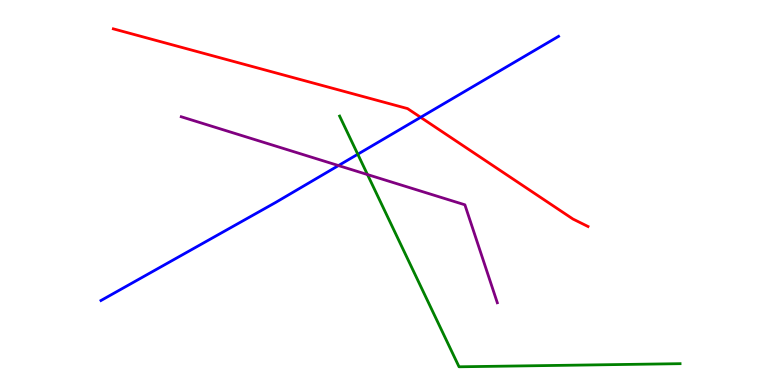[{'lines': ['blue', 'red'], 'intersections': [{'x': 5.43, 'y': 6.95}]}, {'lines': ['green', 'red'], 'intersections': []}, {'lines': ['purple', 'red'], 'intersections': []}, {'lines': ['blue', 'green'], 'intersections': [{'x': 4.62, 'y': 5.99}]}, {'lines': ['blue', 'purple'], 'intersections': [{'x': 4.37, 'y': 5.7}]}, {'lines': ['green', 'purple'], 'intersections': [{'x': 4.74, 'y': 5.47}]}]